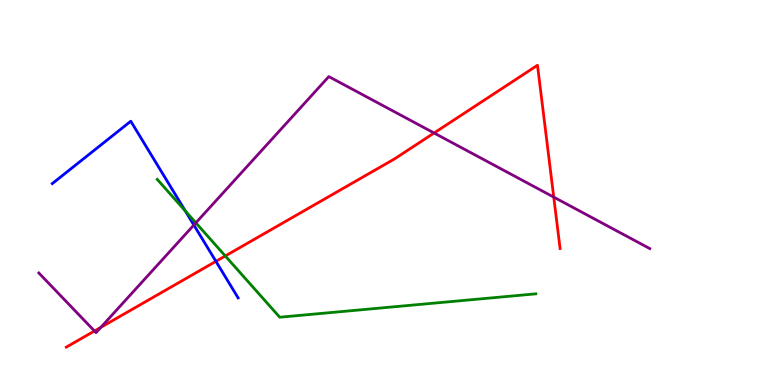[{'lines': ['blue', 'red'], 'intersections': [{'x': 2.79, 'y': 3.21}]}, {'lines': ['green', 'red'], 'intersections': [{'x': 2.91, 'y': 3.35}]}, {'lines': ['purple', 'red'], 'intersections': [{'x': 1.22, 'y': 1.4}, {'x': 1.3, 'y': 1.5}, {'x': 5.6, 'y': 6.55}, {'x': 7.15, 'y': 4.88}]}, {'lines': ['blue', 'green'], 'intersections': [{'x': 2.39, 'y': 4.52}]}, {'lines': ['blue', 'purple'], 'intersections': [{'x': 2.5, 'y': 4.16}]}, {'lines': ['green', 'purple'], 'intersections': [{'x': 2.53, 'y': 4.21}]}]